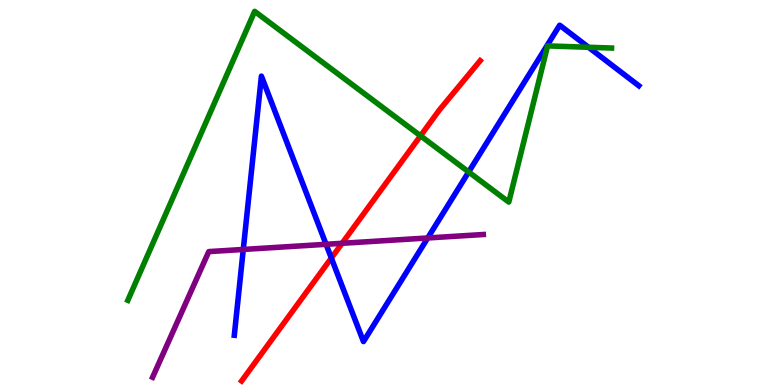[{'lines': ['blue', 'red'], 'intersections': [{'x': 4.28, 'y': 3.3}]}, {'lines': ['green', 'red'], 'intersections': [{'x': 5.43, 'y': 6.47}]}, {'lines': ['purple', 'red'], 'intersections': [{'x': 4.41, 'y': 3.68}]}, {'lines': ['blue', 'green'], 'intersections': [{'x': 6.05, 'y': 5.53}, {'x': 7.59, 'y': 8.77}]}, {'lines': ['blue', 'purple'], 'intersections': [{'x': 3.14, 'y': 3.52}, {'x': 4.21, 'y': 3.65}, {'x': 5.52, 'y': 3.82}]}, {'lines': ['green', 'purple'], 'intersections': []}]